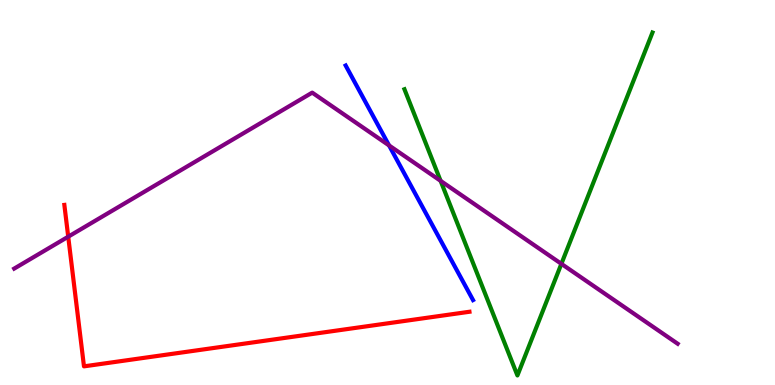[{'lines': ['blue', 'red'], 'intersections': []}, {'lines': ['green', 'red'], 'intersections': []}, {'lines': ['purple', 'red'], 'intersections': [{'x': 0.88, 'y': 3.85}]}, {'lines': ['blue', 'green'], 'intersections': []}, {'lines': ['blue', 'purple'], 'intersections': [{'x': 5.02, 'y': 6.22}]}, {'lines': ['green', 'purple'], 'intersections': [{'x': 5.69, 'y': 5.3}, {'x': 7.24, 'y': 3.15}]}]